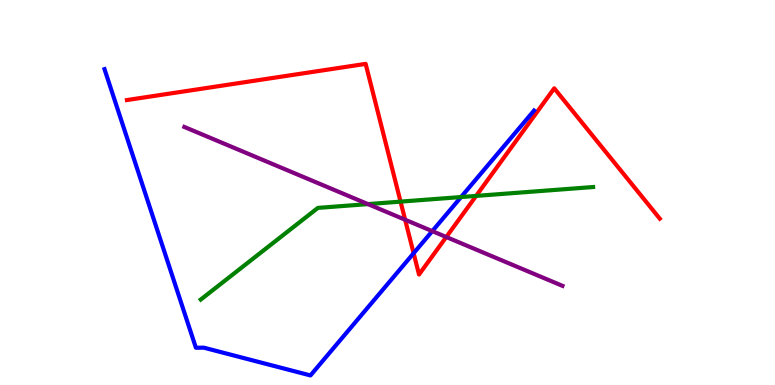[{'lines': ['blue', 'red'], 'intersections': [{'x': 5.34, 'y': 3.42}]}, {'lines': ['green', 'red'], 'intersections': [{'x': 5.17, 'y': 4.76}, {'x': 6.14, 'y': 4.91}]}, {'lines': ['purple', 'red'], 'intersections': [{'x': 5.23, 'y': 4.29}, {'x': 5.76, 'y': 3.84}]}, {'lines': ['blue', 'green'], 'intersections': [{'x': 5.95, 'y': 4.88}]}, {'lines': ['blue', 'purple'], 'intersections': [{'x': 5.58, 'y': 4.0}]}, {'lines': ['green', 'purple'], 'intersections': [{'x': 4.75, 'y': 4.7}]}]